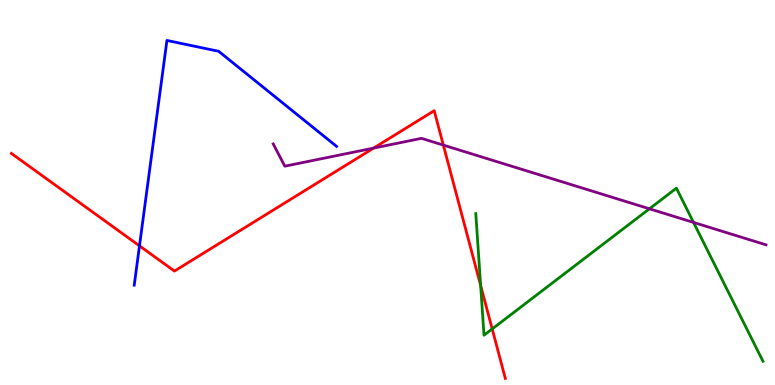[{'lines': ['blue', 'red'], 'intersections': [{'x': 1.8, 'y': 3.61}]}, {'lines': ['green', 'red'], 'intersections': [{'x': 6.2, 'y': 2.58}, {'x': 6.35, 'y': 1.46}]}, {'lines': ['purple', 'red'], 'intersections': [{'x': 4.82, 'y': 6.15}, {'x': 5.72, 'y': 6.23}]}, {'lines': ['blue', 'green'], 'intersections': []}, {'lines': ['blue', 'purple'], 'intersections': []}, {'lines': ['green', 'purple'], 'intersections': [{'x': 8.38, 'y': 4.58}, {'x': 8.95, 'y': 4.22}]}]